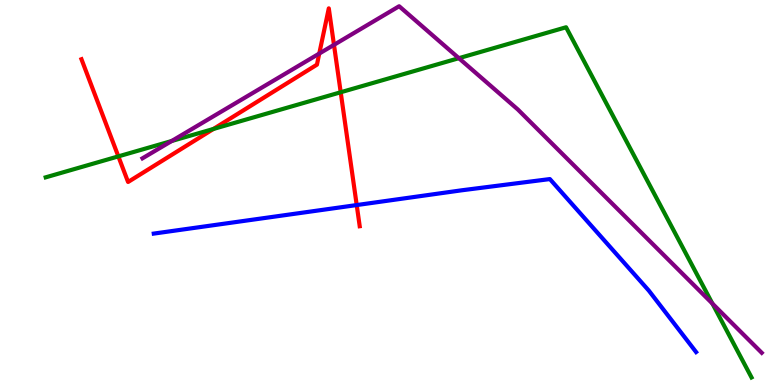[{'lines': ['blue', 'red'], 'intersections': [{'x': 4.6, 'y': 4.67}]}, {'lines': ['green', 'red'], 'intersections': [{'x': 1.53, 'y': 5.94}, {'x': 2.75, 'y': 6.65}, {'x': 4.4, 'y': 7.6}]}, {'lines': ['purple', 'red'], 'intersections': [{'x': 4.12, 'y': 8.61}, {'x': 4.31, 'y': 8.84}]}, {'lines': ['blue', 'green'], 'intersections': []}, {'lines': ['blue', 'purple'], 'intersections': []}, {'lines': ['green', 'purple'], 'intersections': [{'x': 2.22, 'y': 6.34}, {'x': 5.92, 'y': 8.49}, {'x': 9.19, 'y': 2.11}]}]